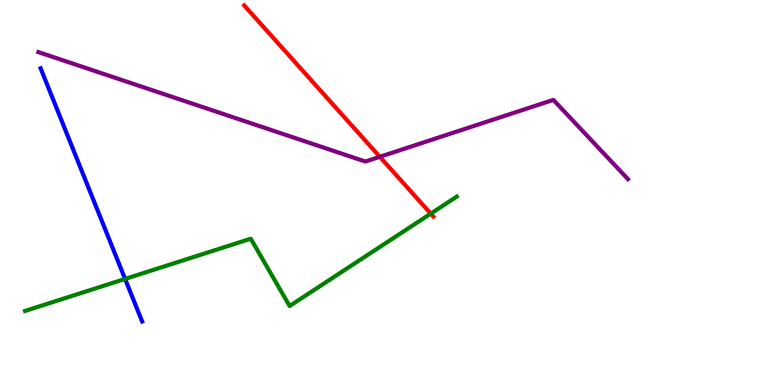[{'lines': ['blue', 'red'], 'intersections': []}, {'lines': ['green', 'red'], 'intersections': [{'x': 5.56, 'y': 4.45}]}, {'lines': ['purple', 'red'], 'intersections': [{'x': 4.9, 'y': 5.93}]}, {'lines': ['blue', 'green'], 'intersections': [{'x': 1.61, 'y': 2.75}]}, {'lines': ['blue', 'purple'], 'intersections': []}, {'lines': ['green', 'purple'], 'intersections': []}]